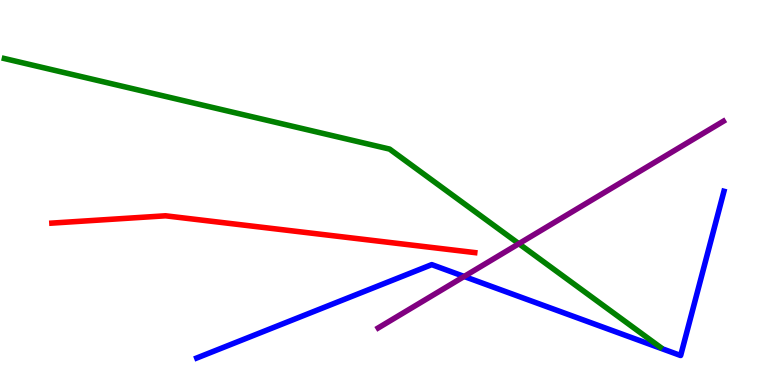[{'lines': ['blue', 'red'], 'intersections': []}, {'lines': ['green', 'red'], 'intersections': []}, {'lines': ['purple', 'red'], 'intersections': []}, {'lines': ['blue', 'green'], 'intersections': []}, {'lines': ['blue', 'purple'], 'intersections': [{'x': 5.99, 'y': 2.82}]}, {'lines': ['green', 'purple'], 'intersections': [{'x': 6.7, 'y': 3.67}]}]